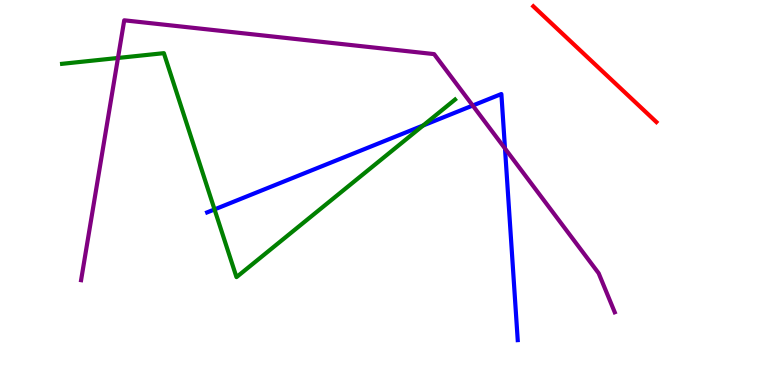[{'lines': ['blue', 'red'], 'intersections': []}, {'lines': ['green', 'red'], 'intersections': []}, {'lines': ['purple', 'red'], 'intersections': []}, {'lines': ['blue', 'green'], 'intersections': [{'x': 2.77, 'y': 4.56}, {'x': 5.46, 'y': 6.74}]}, {'lines': ['blue', 'purple'], 'intersections': [{'x': 6.1, 'y': 7.26}, {'x': 6.52, 'y': 6.14}]}, {'lines': ['green', 'purple'], 'intersections': [{'x': 1.52, 'y': 8.49}]}]